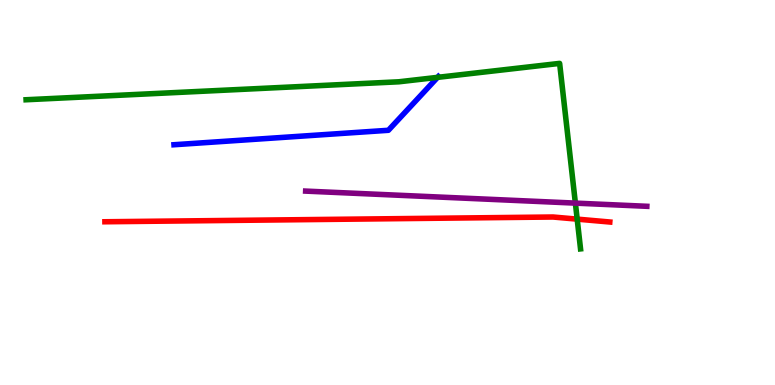[{'lines': ['blue', 'red'], 'intersections': []}, {'lines': ['green', 'red'], 'intersections': [{'x': 7.45, 'y': 4.31}]}, {'lines': ['purple', 'red'], 'intersections': []}, {'lines': ['blue', 'green'], 'intersections': [{'x': 5.65, 'y': 7.99}]}, {'lines': ['blue', 'purple'], 'intersections': []}, {'lines': ['green', 'purple'], 'intersections': [{'x': 7.42, 'y': 4.72}]}]